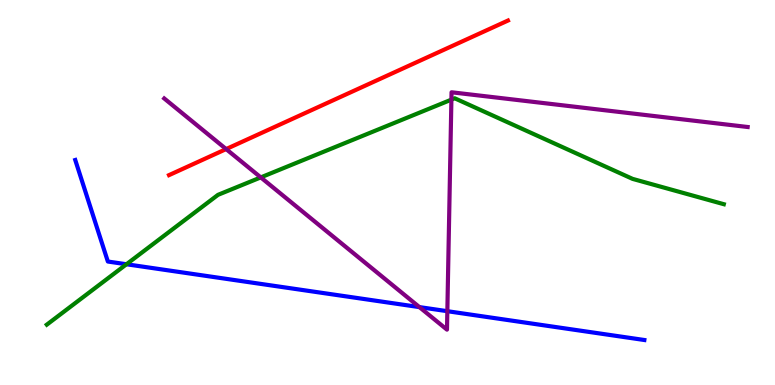[{'lines': ['blue', 'red'], 'intersections': []}, {'lines': ['green', 'red'], 'intersections': []}, {'lines': ['purple', 'red'], 'intersections': [{'x': 2.92, 'y': 6.13}]}, {'lines': ['blue', 'green'], 'intersections': [{'x': 1.63, 'y': 3.14}]}, {'lines': ['blue', 'purple'], 'intersections': [{'x': 5.41, 'y': 2.02}, {'x': 5.77, 'y': 1.92}]}, {'lines': ['green', 'purple'], 'intersections': [{'x': 3.36, 'y': 5.39}, {'x': 5.82, 'y': 7.41}]}]